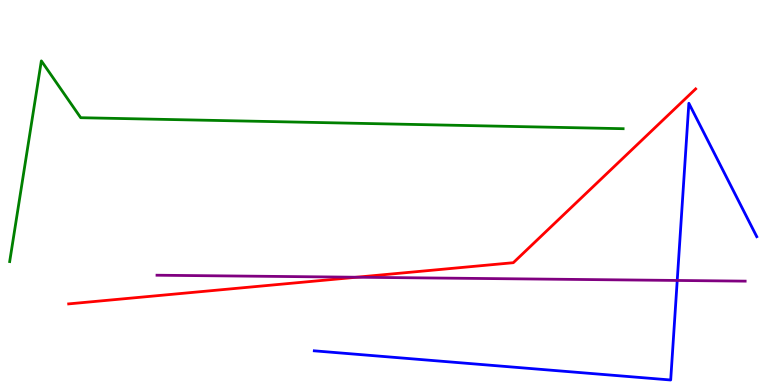[{'lines': ['blue', 'red'], 'intersections': []}, {'lines': ['green', 'red'], 'intersections': []}, {'lines': ['purple', 'red'], 'intersections': [{'x': 4.6, 'y': 2.8}]}, {'lines': ['blue', 'green'], 'intersections': []}, {'lines': ['blue', 'purple'], 'intersections': [{'x': 8.74, 'y': 2.72}]}, {'lines': ['green', 'purple'], 'intersections': []}]